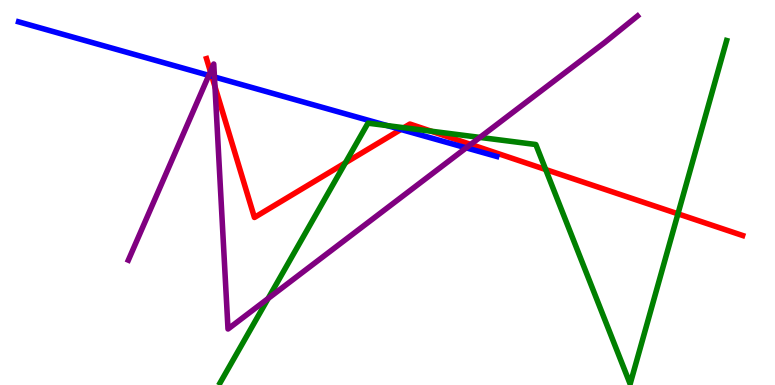[{'lines': ['blue', 'red'], 'intersections': [{'x': 2.73, 'y': 8.02}, {'x': 5.17, 'y': 6.64}]}, {'lines': ['green', 'red'], 'intersections': [{'x': 4.46, 'y': 5.77}, {'x': 5.21, 'y': 6.68}, {'x': 5.56, 'y': 6.59}, {'x': 7.04, 'y': 5.6}, {'x': 8.75, 'y': 4.45}]}, {'lines': ['purple', 'red'], 'intersections': [{'x': 2.72, 'y': 8.14}, {'x': 2.77, 'y': 7.75}, {'x': 6.07, 'y': 6.25}]}, {'lines': ['blue', 'green'], 'intersections': [{'x': 5.0, 'y': 6.74}]}, {'lines': ['blue', 'purple'], 'intersections': [{'x': 2.69, 'y': 8.04}, {'x': 2.77, 'y': 8.0}, {'x': 6.02, 'y': 6.16}]}, {'lines': ['green', 'purple'], 'intersections': [{'x': 3.46, 'y': 2.25}, {'x': 6.19, 'y': 6.43}]}]